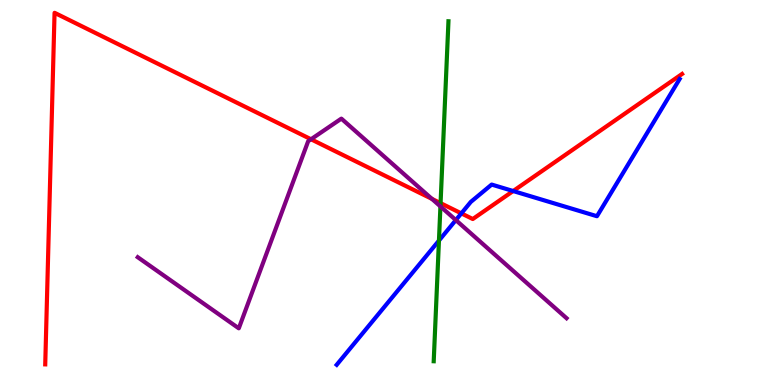[{'lines': ['blue', 'red'], 'intersections': [{'x': 5.95, 'y': 4.46}, {'x': 6.62, 'y': 5.04}]}, {'lines': ['green', 'red'], 'intersections': [{'x': 5.68, 'y': 4.72}]}, {'lines': ['purple', 'red'], 'intersections': [{'x': 4.01, 'y': 6.38}, {'x': 5.57, 'y': 4.83}]}, {'lines': ['blue', 'green'], 'intersections': [{'x': 5.66, 'y': 3.75}]}, {'lines': ['blue', 'purple'], 'intersections': [{'x': 5.88, 'y': 4.28}]}, {'lines': ['green', 'purple'], 'intersections': [{'x': 5.68, 'y': 4.64}]}]